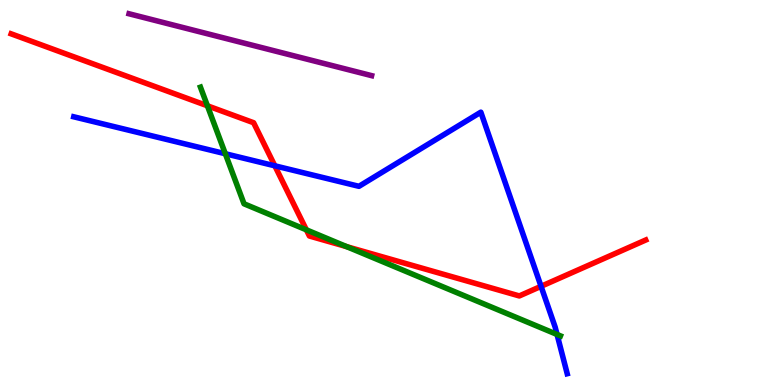[{'lines': ['blue', 'red'], 'intersections': [{'x': 3.55, 'y': 5.69}, {'x': 6.98, 'y': 2.56}]}, {'lines': ['green', 'red'], 'intersections': [{'x': 2.68, 'y': 7.25}, {'x': 3.95, 'y': 4.03}, {'x': 4.47, 'y': 3.59}]}, {'lines': ['purple', 'red'], 'intersections': []}, {'lines': ['blue', 'green'], 'intersections': [{'x': 2.91, 'y': 6.01}, {'x': 7.19, 'y': 1.31}]}, {'lines': ['blue', 'purple'], 'intersections': []}, {'lines': ['green', 'purple'], 'intersections': []}]